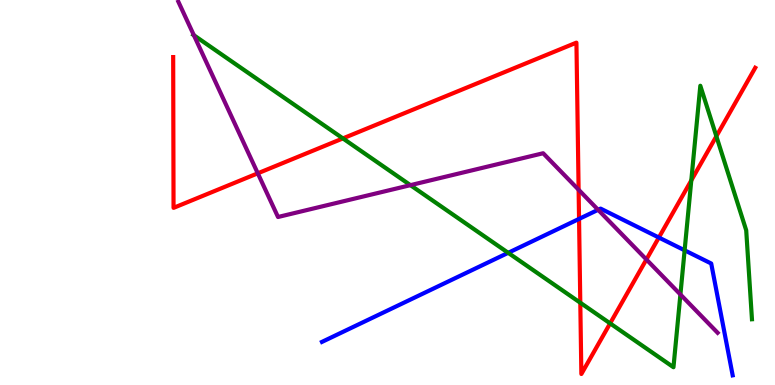[{'lines': ['blue', 'red'], 'intersections': [{'x': 7.47, 'y': 4.31}, {'x': 8.5, 'y': 3.83}]}, {'lines': ['green', 'red'], 'intersections': [{'x': 4.42, 'y': 6.4}, {'x': 7.49, 'y': 2.14}, {'x': 7.87, 'y': 1.6}, {'x': 8.92, 'y': 5.31}, {'x': 9.24, 'y': 6.46}]}, {'lines': ['purple', 'red'], 'intersections': [{'x': 3.33, 'y': 5.5}, {'x': 7.47, 'y': 5.07}, {'x': 8.34, 'y': 3.26}]}, {'lines': ['blue', 'green'], 'intersections': [{'x': 6.56, 'y': 3.43}, {'x': 8.83, 'y': 3.5}]}, {'lines': ['blue', 'purple'], 'intersections': [{'x': 7.72, 'y': 4.55}]}, {'lines': ['green', 'purple'], 'intersections': [{'x': 2.5, 'y': 9.08}, {'x': 5.3, 'y': 5.19}, {'x': 8.78, 'y': 2.35}]}]